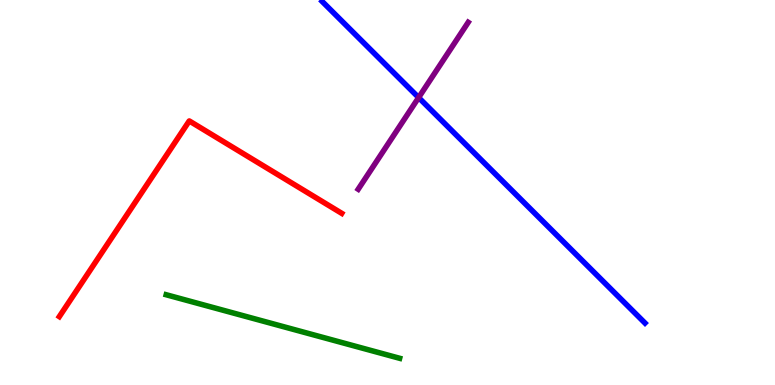[{'lines': ['blue', 'red'], 'intersections': []}, {'lines': ['green', 'red'], 'intersections': []}, {'lines': ['purple', 'red'], 'intersections': []}, {'lines': ['blue', 'green'], 'intersections': []}, {'lines': ['blue', 'purple'], 'intersections': [{'x': 5.4, 'y': 7.47}]}, {'lines': ['green', 'purple'], 'intersections': []}]